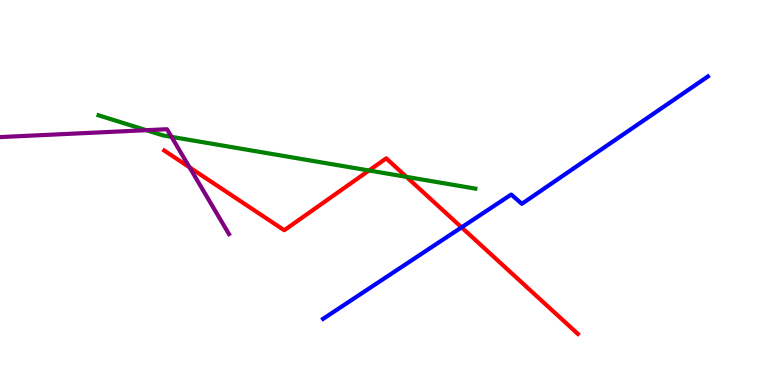[{'lines': ['blue', 'red'], 'intersections': [{'x': 5.96, 'y': 4.09}]}, {'lines': ['green', 'red'], 'intersections': [{'x': 4.76, 'y': 5.57}, {'x': 5.24, 'y': 5.41}]}, {'lines': ['purple', 'red'], 'intersections': [{'x': 2.45, 'y': 5.65}]}, {'lines': ['blue', 'green'], 'intersections': []}, {'lines': ['blue', 'purple'], 'intersections': []}, {'lines': ['green', 'purple'], 'intersections': [{'x': 1.89, 'y': 6.62}, {'x': 2.21, 'y': 6.45}]}]